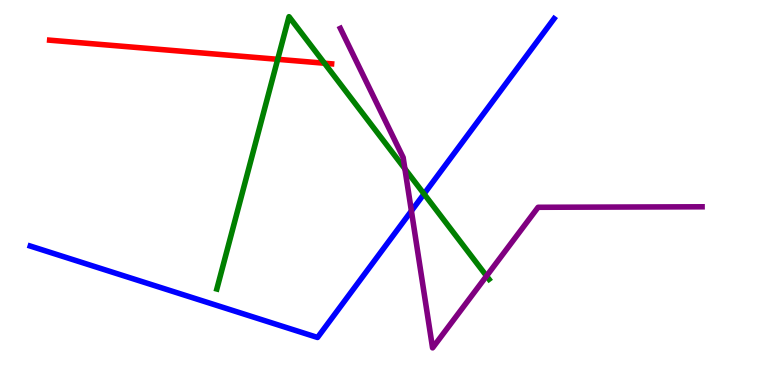[{'lines': ['blue', 'red'], 'intersections': []}, {'lines': ['green', 'red'], 'intersections': [{'x': 3.58, 'y': 8.46}, {'x': 4.19, 'y': 8.36}]}, {'lines': ['purple', 'red'], 'intersections': []}, {'lines': ['blue', 'green'], 'intersections': [{'x': 5.47, 'y': 4.96}]}, {'lines': ['blue', 'purple'], 'intersections': [{'x': 5.31, 'y': 4.52}]}, {'lines': ['green', 'purple'], 'intersections': [{'x': 5.22, 'y': 5.62}, {'x': 6.28, 'y': 2.83}]}]